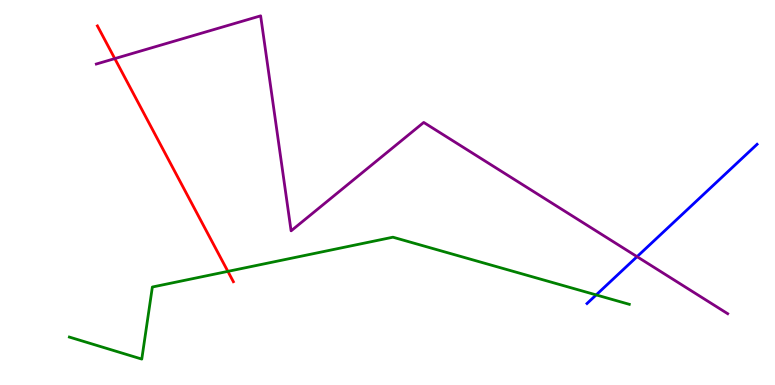[{'lines': ['blue', 'red'], 'intersections': []}, {'lines': ['green', 'red'], 'intersections': [{'x': 2.94, 'y': 2.95}]}, {'lines': ['purple', 'red'], 'intersections': [{'x': 1.48, 'y': 8.48}]}, {'lines': ['blue', 'green'], 'intersections': [{'x': 7.69, 'y': 2.34}]}, {'lines': ['blue', 'purple'], 'intersections': [{'x': 8.22, 'y': 3.33}]}, {'lines': ['green', 'purple'], 'intersections': []}]